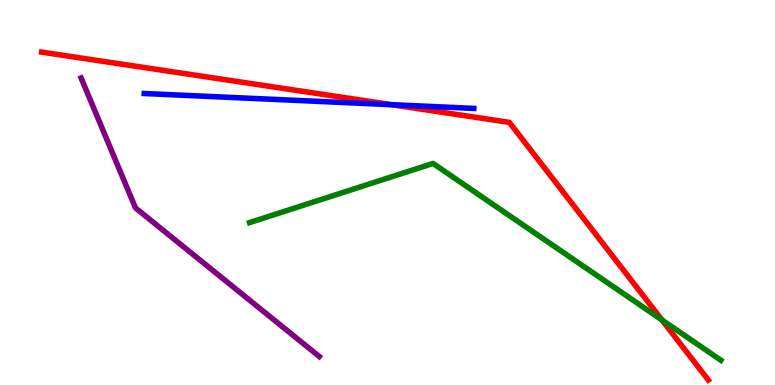[{'lines': ['blue', 'red'], 'intersections': [{'x': 5.05, 'y': 7.28}]}, {'lines': ['green', 'red'], 'intersections': [{'x': 8.54, 'y': 1.69}]}, {'lines': ['purple', 'red'], 'intersections': []}, {'lines': ['blue', 'green'], 'intersections': []}, {'lines': ['blue', 'purple'], 'intersections': []}, {'lines': ['green', 'purple'], 'intersections': []}]